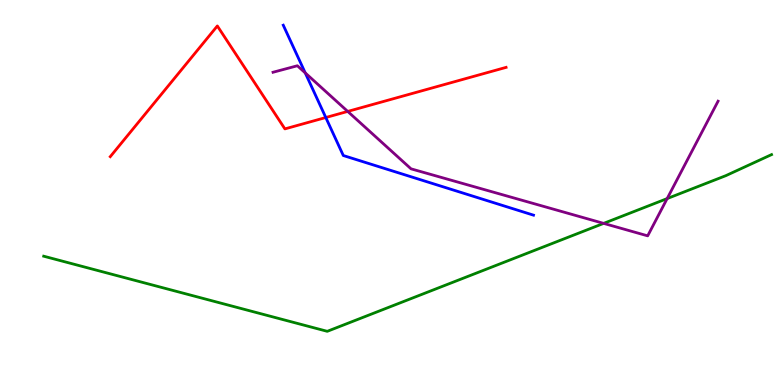[{'lines': ['blue', 'red'], 'intersections': [{'x': 4.2, 'y': 6.95}]}, {'lines': ['green', 'red'], 'intersections': []}, {'lines': ['purple', 'red'], 'intersections': [{'x': 4.49, 'y': 7.11}]}, {'lines': ['blue', 'green'], 'intersections': []}, {'lines': ['blue', 'purple'], 'intersections': [{'x': 3.94, 'y': 8.11}]}, {'lines': ['green', 'purple'], 'intersections': [{'x': 7.79, 'y': 4.2}, {'x': 8.61, 'y': 4.84}]}]